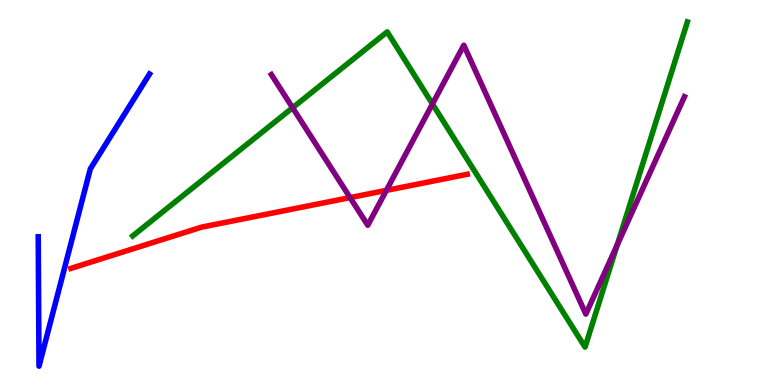[{'lines': ['blue', 'red'], 'intersections': []}, {'lines': ['green', 'red'], 'intersections': []}, {'lines': ['purple', 'red'], 'intersections': [{'x': 4.52, 'y': 4.87}, {'x': 4.99, 'y': 5.06}]}, {'lines': ['blue', 'green'], 'intersections': []}, {'lines': ['blue', 'purple'], 'intersections': []}, {'lines': ['green', 'purple'], 'intersections': [{'x': 3.78, 'y': 7.2}, {'x': 5.58, 'y': 7.3}, {'x': 7.96, 'y': 3.64}]}]